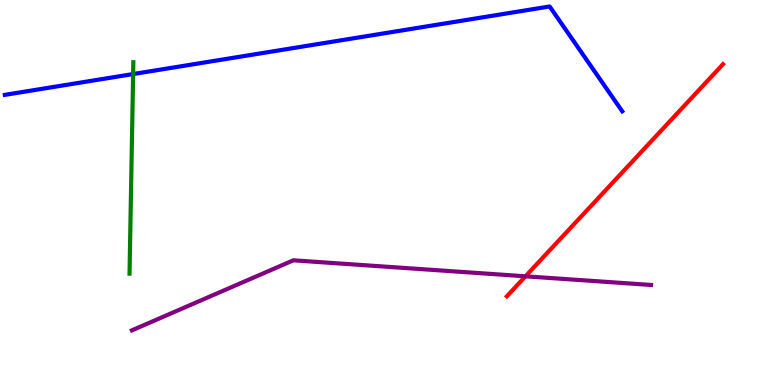[{'lines': ['blue', 'red'], 'intersections': []}, {'lines': ['green', 'red'], 'intersections': []}, {'lines': ['purple', 'red'], 'intersections': [{'x': 6.78, 'y': 2.82}]}, {'lines': ['blue', 'green'], 'intersections': [{'x': 1.72, 'y': 8.08}]}, {'lines': ['blue', 'purple'], 'intersections': []}, {'lines': ['green', 'purple'], 'intersections': []}]